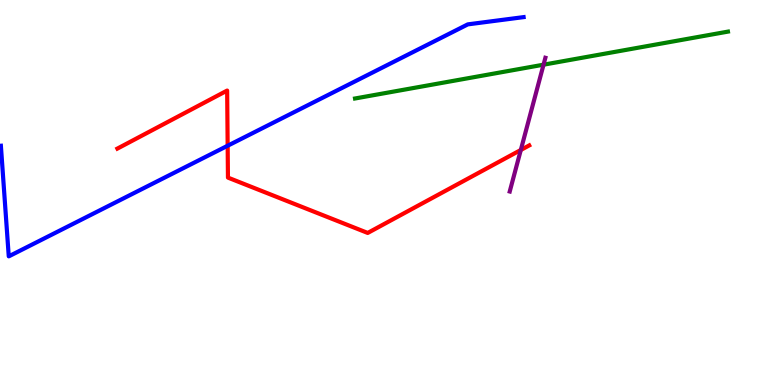[{'lines': ['blue', 'red'], 'intersections': [{'x': 2.94, 'y': 6.21}]}, {'lines': ['green', 'red'], 'intersections': []}, {'lines': ['purple', 'red'], 'intersections': [{'x': 6.72, 'y': 6.1}]}, {'lines': ['blue', 'green'], 'intersections': []}, {'lines': ['blue', 'purple'], 'intersections': []}, {'lines': ['green', 'purple'], 'intersections': [{'x': 7.01, 'y': 8.32}]}]